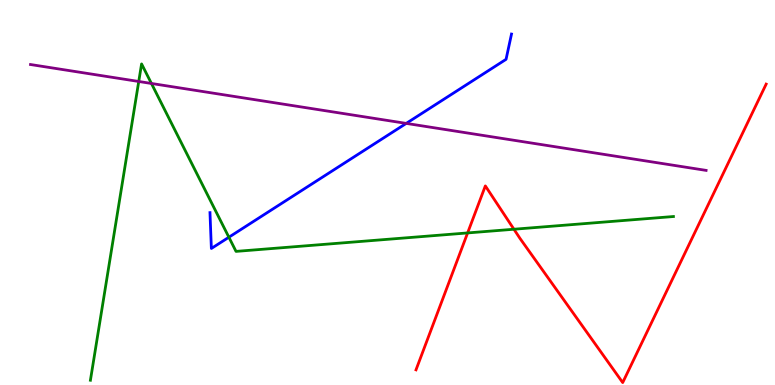[{'lines': ['blue', 'red'], 'intersections': []}, {'lines': ['green', 'red'], 'intersections': [{'x': 6.03, 'y': 3.95}, {'x': 6.63, 'y': 4.05}]}, {'lines': ['purple', 'red'], 'intersections': []}, {'lines': ['blue', 'green'], 'intersections': [{'x': 2.95, 'y': 3.84}]}, {'lines': ['blue', 'purple'], 'intersections': [{'x': 5.24, 'y': 6.79}]}, {'lines': ['green', 'purple'], 'intersections': [{'x': 1.79, 'y': 7.88}, {'x': 1.95, 'y': 7.83}]}]